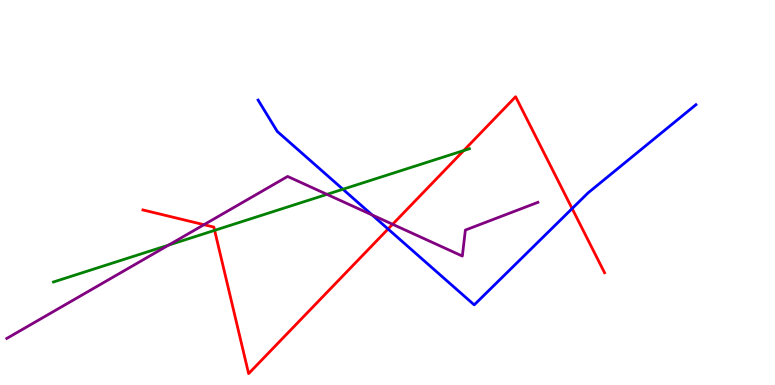[{'lines': ['blue', 'red'], 'intersections': [{'x': 5.01, 'y': 4.05}, {'x': 7.38, 'y': 4.58}]}, {'lines': ['green', 'red'], 'intersections': [{'x': 2.77, 'y': 4.02}, {'x': 5.98, 'y': 6.09}]}, {'lines': ['purple', 'red'], 'intersections': [{'x': 2.63, 'y': 4.16}, {'x': 5.07, 'y': 4.17}]}, {'lines': ['blue', 'green'], 'intersections': [{'x': 4.42, 'y': 5.08}]}, {'lines': ['blue', 'purple'], 'intersections': [{'x': 4.8, 'y': 4.42}]}, {'lines': ['green', 'purple'], 'intersections': [{'x': 2.18, 'y': 3.63}, {'x': 4.22, 'y': 4.95}]}]